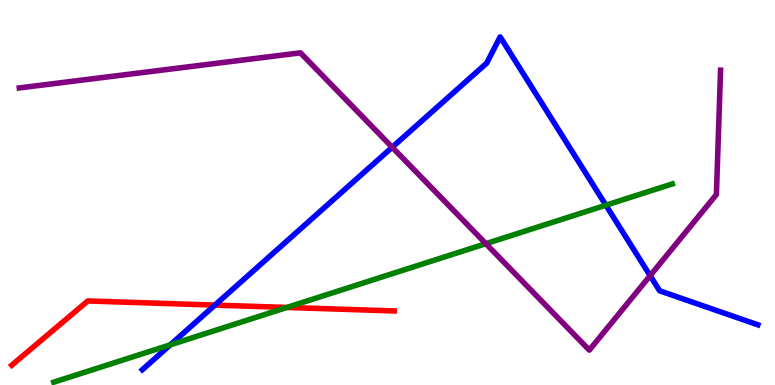[{'lines': ['blue', 'red'], 'intersections': [{'x': 2.77, 'y': 2.08}]}, {'lines': ['green', 'red'], 'intersections': [{'x': 3.7, 'y': 2.01}]}, {'lines': ['purple', 'red'], 'intersections': []}, {'lines': ['blue', 'green'], 'intersections': [{'x': 2.2, 'y': 1.04}, {'x': 7.82, 'y': 4.67}]}, {'lines': ['blue', 'purple'], 'intersections': [{'x': 5.06, 'y': 6.18}, {'x': 8.39, 'y': 2.84}]}, {'lines': ['green', 'purple'], 'intersections': [{'x': 6.27, 'y': 3.67}]}]